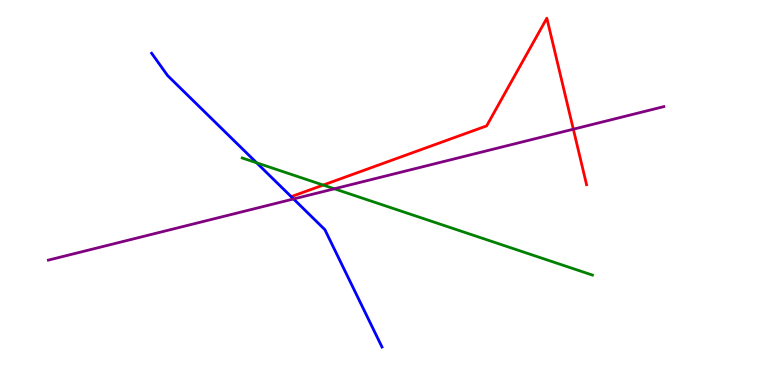[{'lines': ['blue', 'red'], 'intersections': []}, {'lines': ['green', 'red'], 'intersections': [{'x': 4.17, 'y': 5.19}]}, {'lines': ['purple', 'red'], 'intersections': [{'x': 7.4, 'y': 6.64}]}, {'lines': ['blue', 'green'], 'intersections': [{'x': 3.31, 'y': 5.77}]}, {'lines': ['blue', 'purple'], 'intersections': [{'x': 3.79, 'y': 4.83}]}, {'lines': ['green', 'purple'], 'intersections': [{'x': 4.31, 'y': 5.1}]}]